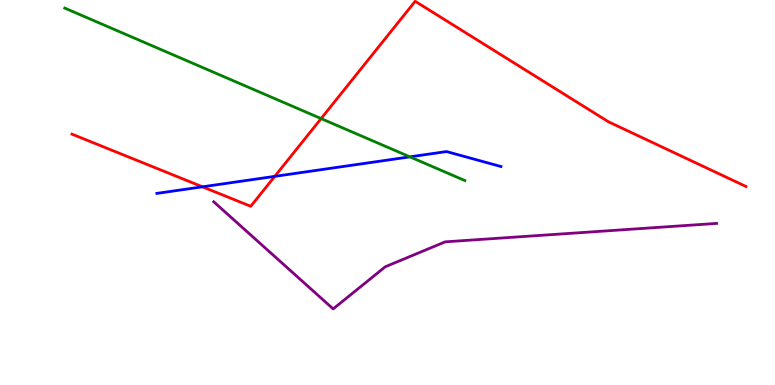[{'lines': ['blue', 'red'], 'intersections': [{'x': 2.61, 'y': 5.15}, {'x': 3.55, 'y': 5.42}]}, {'lines': ['green', 'red'], 'intersections': [{'x': 4.14, 'y': 6.92}]}, {'lines': ['purple', 'red'], 'intersections': []}, {'lines': ['blue', 'green'], 'intersections': [{'x': 5.29, 'y': 5.93}]}, {'lines': ['blue', 'purple'], 'intersections': []}, {'lines': ['green', 'purple'], 'intersections': []}]